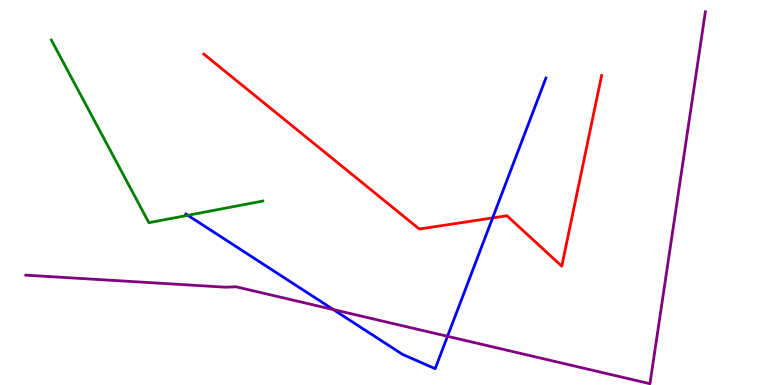[{'lines': ['blue', 'red'], 'intersections': [{'x': 6.36, 'y': 4.34}]}, {'lines': ['green', 'red'], 'intersections': []}, {'lines': ['purple', 'red'], 'intersections': []}, {'lines': ['blue', 'green'], 'intersections': [{'x': 2.42, 'y': 4.41}]}, {'lines': ['blue', 'purple'], 'intersections': [{'x': 4.3, 'y': 1.96}, {'x': 5.77, 'y': 1.26}]}, {'lines': ['green', 'purple'], 'intersections': []}]